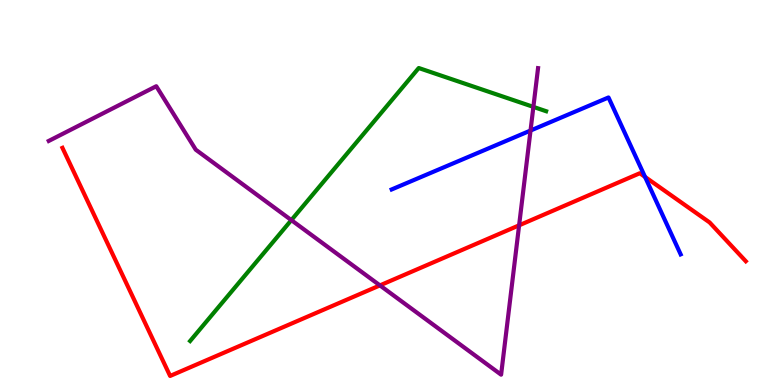[{'lines': ['blue', 'red'], 'intersections': [{'x': 8.32, 'y': 5.4}]}, {'lines': ['green', 'red'], 'intersections': []}, {'lines': ['purple', 'red'], 'intersections': [{'x': 4.9, 'y': 2.59}, {'x': 6.7, 'y': 4.15}]}, {'lines': ['blue', 'green'], 'intersections': []}, {'lines': ['blue', 'purple'], 'intersections': [{'x': 6.85, 'y': 6.61}]}, {'lines': ['green', 'purple'], 'intersections': [{'x': 3.76, 'y': 4.28}, {'x': 6.88, 'y': 7.22}]}]